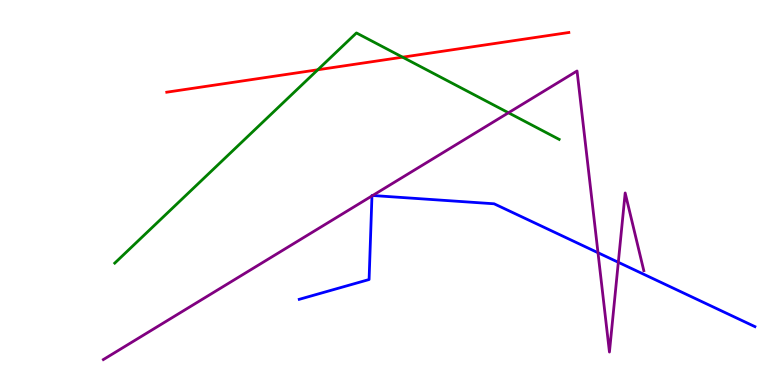[{'lines': ['blue', 'red'], 'intersections': []}, {'lines': ['green', 'red'], 'intersections': [{'x': 4.1, 'y': 8.19}, {'x': 5.19, 'y': 8.51}]}, {'lines': ['purple', 'red'], 'intersections': []}, {'lines': ['blue', 'green'], 'intersections': []}, {'lines': ['blue', 'purple'], 'intersections': [{'x': 4.8, 'y': 4.91}, {'x': 4.81, 'y': 4.92}, {'x': 7.72, 'y': 3.44}, {'x': 7.98, 'y': 3.19}]}, {'lines': ['green', 'purple'], 'intersections': [{'x': 6.56, 'y': 7.07}]}]